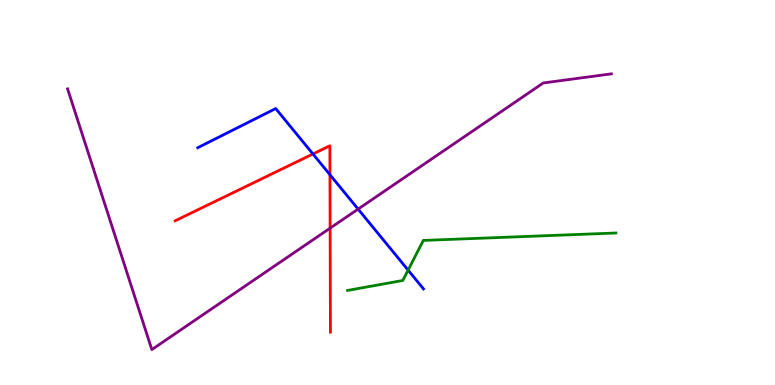[{'lines': ['blue', 'red'], 'intersections': [{'x': 4.04, 'y': 6.0}, {'x': 4.26, 'y': 5.46}]}, {'lines': ['green', 'red'], 'intersections': []}, {'lines': ['purple', 'red'], 'intersections': [{'x': 4.26, 'y': 4.07}]}, {'lines': ['blue', 'green'], 'intersections': [{'x': 5.27, 'y': 2.98}]}, {'lines': ['blue', 'purple'], 'intersections': [{'x': 4.62, 'y': 4.57}]}, {'lines': ['green', 'purple'], 'intersections': []}]